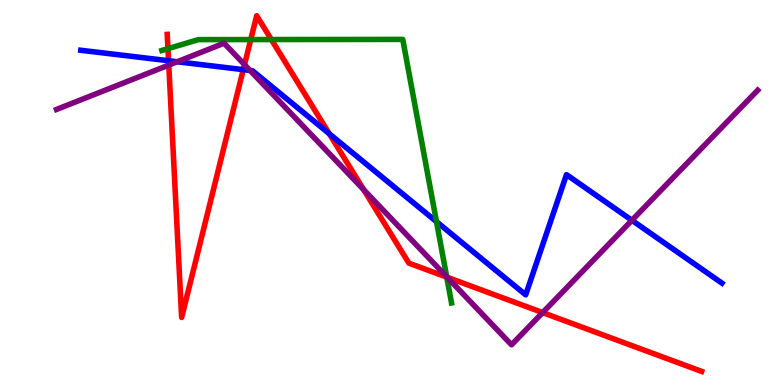[{'lines': ['blue', 'red'], 'intersections': [{'x': 2.17, 'y': 8.42}, {'x': 3.14, 'y': 8.19}, {'x': 4.25, 'y': 6.53}]}, {'lines': ['green', 'red'], 'intersections': [{'x': 2.17, 'y': 8.74}, {'x': 3.24, 'y': 8.97}, {'x': 3.5, 'y': 8.97}, {'x': 5.76, 'y': 2.8}]}, {'lines': ['purple', 'red'], 'intersections': [{'x': 2.18, 'y': 8.31}, {'x': 3.15, 'y': 8.32}, {'x': 4.69, 'y': 5.07}, {'x': 5.77, 'y': 2.8}, {'x': 7.0, 'y': 1.88}]}, {'lines': ['blue', 'green'], 'intersections': [{'x': 5.63, 'y': 4.24}]}, {'lines': ['blue', 'purple'], 'intersections': [{'x': 2.29, 'y': 8.4}, {'x': 3.23, 'y': 8.17}, {'x': 8.15, 'y': 4.28}]}, {'lines': ['green', 'purple'], 'intersections': [{'x': 5.76, 'y': 2.81}]}]